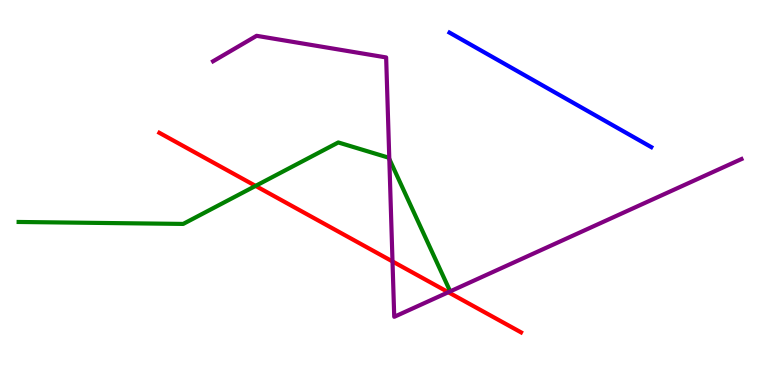[{'lines': ['blue', 'red'], 'intersections': []}, {'lines': ['green', 'red'], 'intersections': [{'x': 3.3, 'y': 5.17}]}, {'lines': ['purple', 'red'], 'intersections': [{'x': 5.06, 'y': 3.21}, {'x': 5.78, 'y': 2.41}]}, {'lines': ['blue', 'green'], 'intersections': []}, {'lines': ['blue', 'purple'], 'intersections': []}, {'lines': ['green', 'purple'], 'intersections': [{'x': 5.02, 'y': 5.87}]}]